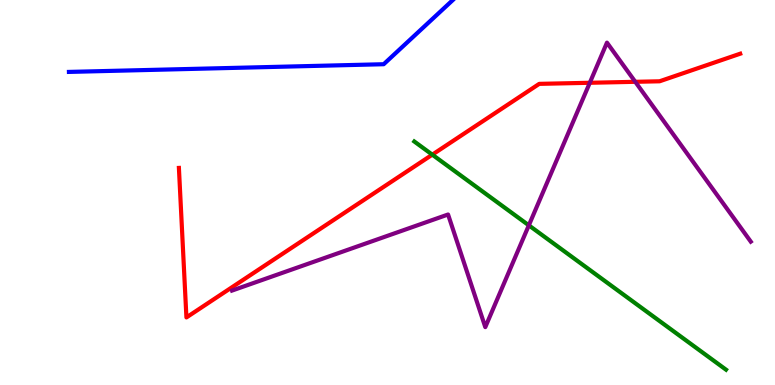[{'lines': ['blue', 'red'], 'intersections': []}, {'lines': ['green', 'red'], 'intersections': [{'x': 5.58, 'y': 5.98}]}, {'lines': ['purple', 'red'], 'intersections': [{'x': 7.61, 'y': 7.85}, {'x': 8.2, 'y': 7.88}]}, {'lines': ['blue', 'green'], 'intersections': []}, {'lines': ['blue', 'purple'], 'intersections': []}, {'lines': ['green', 'purple'], 'intersections': [{'x': 6.82, 'y': 4.15}]}]